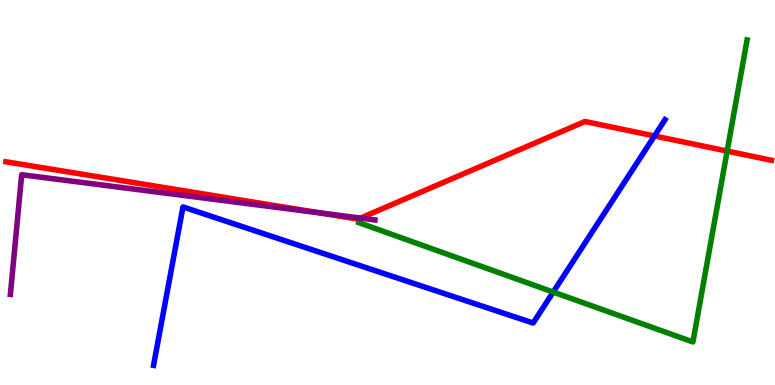[{'lines': ['blue', 'red'], 'intersections': [{'x': 8.44, 'y': 6.47}]}, {'lines': ['green', 'red'], 'intersections': [{'x': 9.38, 'y': 6.08}]}, {'lines': ['purple', 'red'], 'intersections': [{'x': 4.12, 'y': 4.47}, {'x': 4.65, 'y': 4.34}]}, {'lines': ['blue', 'green'], 'intersections': [{'x': 7.14, 'y': 2.41}]}, {'lines': ['blue', 'purple'], 'intersections': []}, {'lines': ['green', 'purple'], 'intersections': []}]